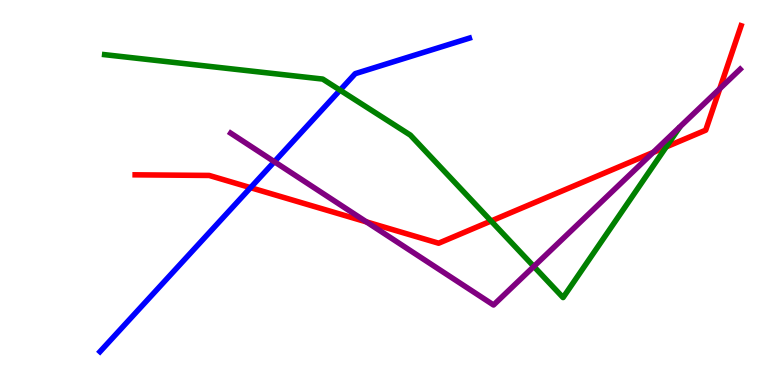[{'lines': ['blue', 'red'], 'intersections': [{'x': 3.23, 'y': 5.13}]}, {'lines': ['green', 'red'], 'intersections': [{'x': 6.34, 'y': 4.26}, {'x': 8.6, 'y': 6.18}]}, {'lines': ['purple', 'red'], 'intersections': [{'x': 4.73, 'y': 4.24}, {'x': 8.43, 'y': 6.04}, {'x': 9.29, 'y': 7.7}]}, {'lines': ['blue', 'green'], 'intersections': [{'x': 4.39, 'y': 7.66}]}, {'lines': ['blue', 'purple'], 'intersections': [{'x': 3.54, 'y': 5.8}]}, {'lines': ['green', 'purple'], 'intersections': [{'x': 6.89, 'y': 3.08}]}]